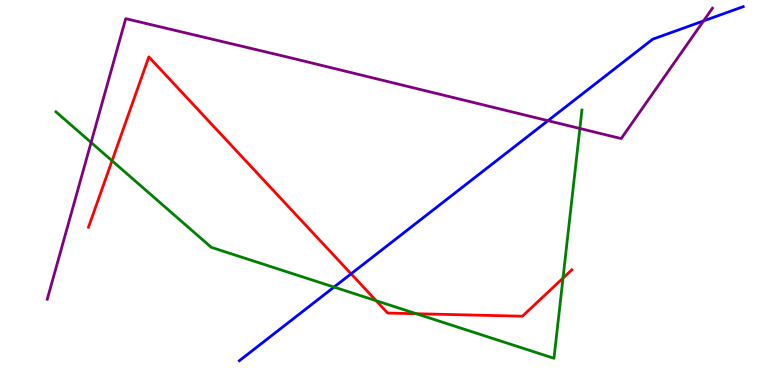[{'lines': ['blue', 'red'], 'intersections': [{'x': 4.53, 'y': 2.89}]}, {'lines': ['green', 'red'], 'intersections': [{'x': 1.45, 'y': 5.82}, {'x': 4.85, 'y': 2.19}, {'x': 5.37, 'y': 1.85}, {'x': 7.26, 'y': 2.78}]}, {'lines': ['purple', 'red'], 'intersections': []}, {'lines': ['blue', 'green'], 'intersections': [{'x': 4.31, 'y': 2.54}]}, {'lines': ['blue', 'purple'], 'intersections': [{'x': 7.07, 'y': 6.87}, {'x': 9.08, 'y': 9.46}]}, {'lines': ['green', 'purple'], 'intersections': [{'x': 1.18, 'y': 6.3}, {'x': 7.48, 'y': 6.66}]}]